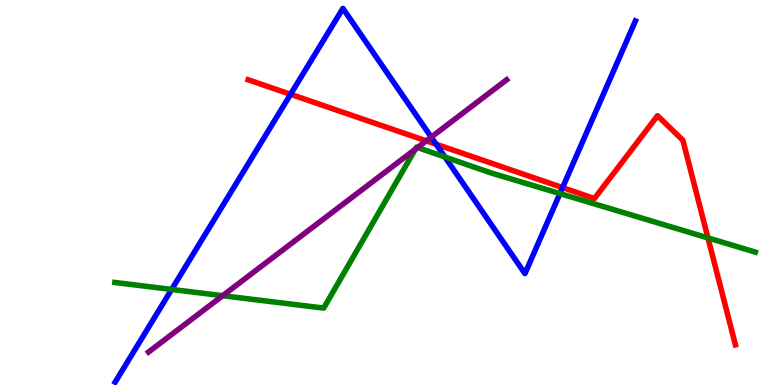[{'lines': ['blue', 'red'], 'intersections': [{'x': 3.75, 'y': 7.55}, {'x': 5.63, 'y': 6.25}, {'x': 7.26, 'y': 5.13}]}, {'lines': ['green', 'red'], 'intersections': [{'x': 9.13, 'y': 3.82}]}, {'lines': ['purple', 'red'], 'intersections': [{'x': 5.5, 'y': 6.34}]}, {'lines': ['blue', 'green'], 'intersections': [{'x': 2.21, 'y': 2.48}, {'x': 5.74, 'y': 5.92}, {'x': 7.23, 'y': 4.97}]}, {'lines': ['blue', 'purple'], 'intersections': [{'x': 5.56, 'y': 6.44}]}, {'lines': ['green', 'purple'], 'intersections': [{'x': 2.87, 'y': 2.32}, {'x': 5.36, 'y': 6.12}, {'x': 5.39, 'y': 6.17}]}]